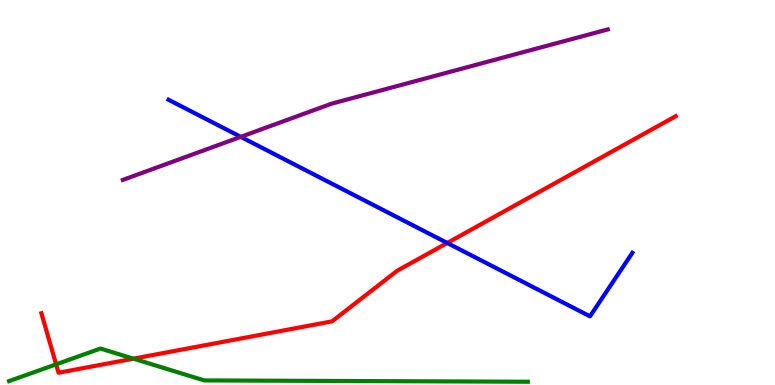[{'lines': ['blue', 'red'], 'intersections': [{'x': 5.77, 'y': 3.69}]}, {'lines': ['green', 'red'], 'intersections': [{'x': 0.724, 'y': 0.536}, {'x': 1.72, 'y': 0.684}]}, {'lines': ['purple', 'red'], 'intersections': []}, {'lines': ['blue', 'green'], 'intersections': []}, {'lines': ['blue', 'purple'], 'intersections': [{'x': 3.11, 'y': 6.45}]}, {'lines': ['green', 'purple'], 'intersections': []}]